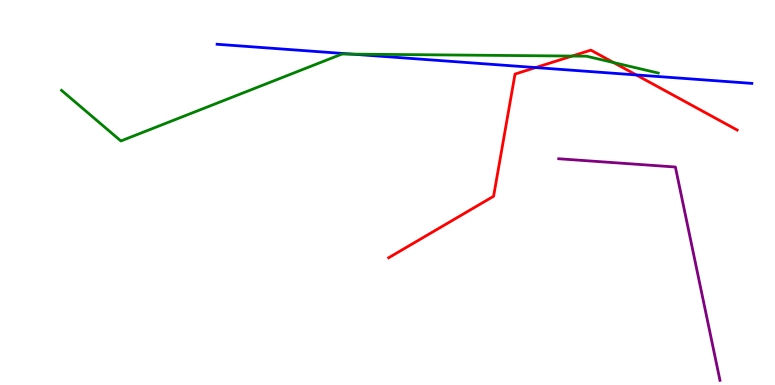[{'lines': ['blue', 'red'], 'intersections': [{'x': 6.91, 'y': 8.25}, {'x': 8.21, 'y': 8.05}]}, {'lines': ['green', 'red'], 'intersections': [{'x': 7.38, 'y': 8.54}, {'x': 7.92, 'y': 8.37}]}, {'lines': ['purple', 'red'], 'intersections': []}, {'lines': ['blue', 'green'], 'intersections': [{'x': 4.54, 'y': 8.59}]}, {'lines': ['blue', 'purple'], 'intersections': []}, {'lines': ['green', 'purple'], 'intersections': []}]